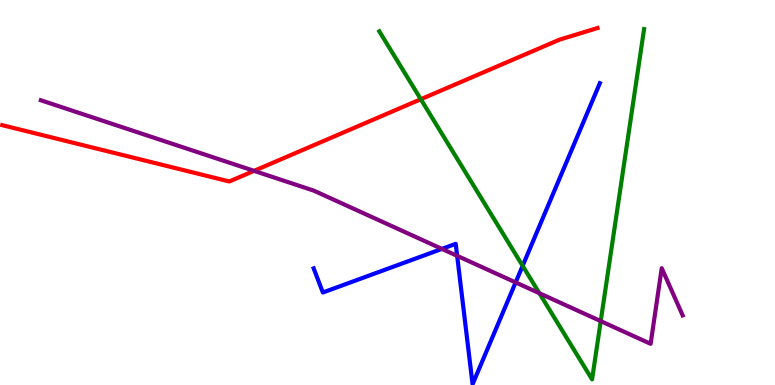[{'lines': ['blue', 'red'], 'intersections': []}, {'lines': ['green', 'red'], 'intersections': [{'x': 5.43, 'y': 7.42}]}, {'lines': ['purple', 'red'], 'intersections': [{'x': 3.28, 'y': 5.56}]}, {'lines': ['blue', 'green'], 'intersections': [{'x': 6.74, 'y': 3.1}]}, {'lines': ['blue', 'purple'], 'intersections': [{'x': 5.7, 'y': 3.54}, {'x': 5.9, 'y': 3.36}, {'x': 6.65, 'y': 2.66}]}, {'lines': ['green', 'purple'], 'intersections': [{'x': 6.96, 'y': 2.38}, {'x': 7.75, 'y': 1.66}]}]